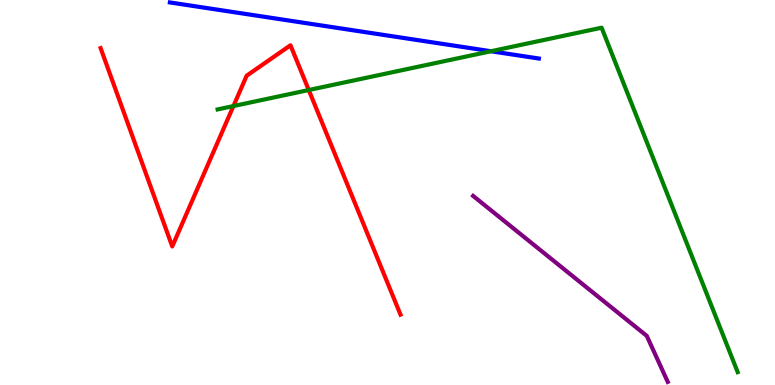[{'lines': ['blue', 'red'], 'intersections': []}, {'lines': ['green', 'red'], 'intersections': [{'x': 3.01, 'y': 7.25}, {'x': 3.98, 'y': 7.66}]}, {'lines': ['purple', 'red'], 'intersections': []}, {'lines': ['blue', 'green'], 'intersections': [{'x': 6.34, 'y': 8.67}]}, {'lines': ['blue', 'purple'], 'intersections': []}, {'lines': ['green', 'purple'], 'intersections': []}]